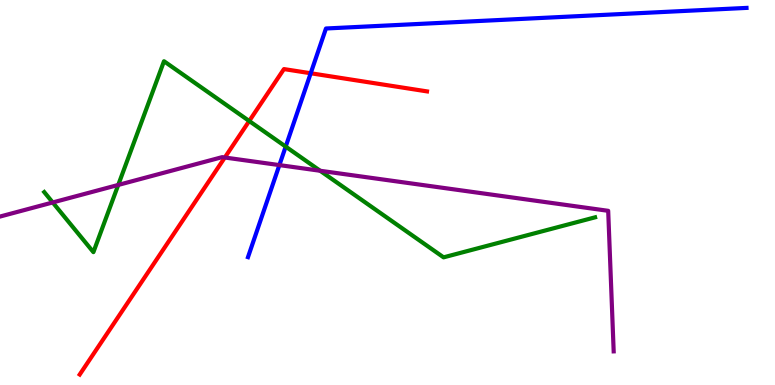[{'lines': ['blue', 'red'], 'intersections': [{'x': 4.01, 'y': 8.1}]}, {'lines': ['green', 'red'], 'intersections': [{'x': 3.22, 'y': 6.86}]}, {'lines': ['purple', 'red'], 'intersections': [{'x': 2.9, 'y': 5.91}]}, {'lines': ['blue', 'green'], 'intersections': [{'x': 3.69, 'y': 6.19}]}, {'lines': ['blue', 'purple'], 'intersections': [{'x': 3.6, 'y': 5.71}]}, {'lines': ['green', 'purple'], 'intersections': [{'x': 0.68, 'y': 4.74}, {'x': 1.53, 'y': 5.2}, {'x': 4.13, 'y': 5.56}]}]